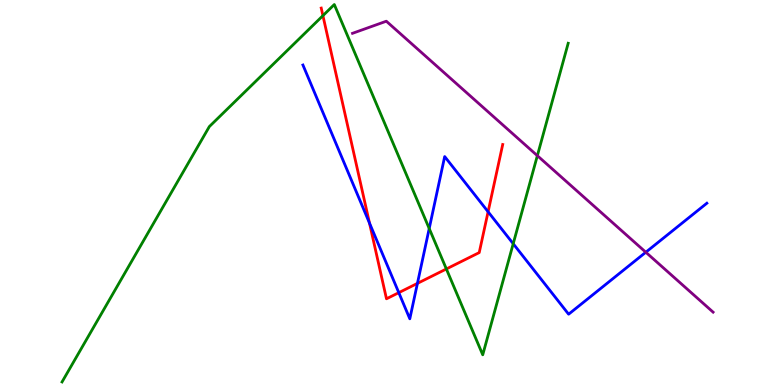[{'lines': ['blue', 'red'], 'intersections': [{'x': 4.77, 'y': 4.21}, {'x': 5.15, 'y': 2.4}, {'x': 5.39, 'y': 2.64}, {'x': 6.3, 'y': 4.5}]}, {'lines': ['green', 'red'], 'intersections': [{'x': 4.17, 'y': 9.59}, {'x': 5.76, 'y': 3.01}]}, {'lines': ['purple', 'red'], 'intersections': []}, {'lines': ['blue', 'green'], 'intersections': [{'x': 5.54, 'y': 4.06}, {'x': 6.62, 'y': 3.67}]}, {'lines': ['blue', 'purple'], 'intersections': [{'x': 8.33, 'y': 3.45}]}, {'lines': ['green', 'purple'], 'intersections': [{'x': 6.93, 'y': 5.96}]}]